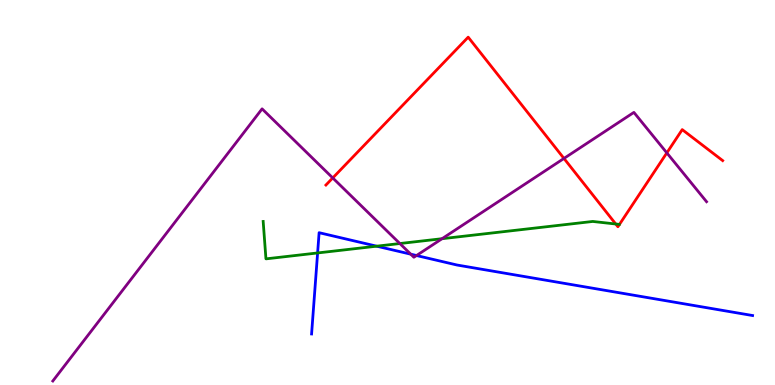[{'lines': ['blue', 'red'], 'intersections': []}, {'lines': ['green', 'red'], 'intersections': [{'x': 7.95, 'y': 4.18}]}, {'lines': ['purple', 'red'], 'intersections': [{'x': 4.29, 'y': 5.38}, {'x': 7.28, 'y': 5.88}, {'x': 8.6, 'y': 6.03}]}, {'lines': ['blue', 'green'], 'intersections': [{'x': 4.1, 'y': 3.43}, {'x': 4.86, 'y': 3.61}]}, {'lines': ['blue', 'purple'], 'intersections': [{'x': 5.3, 'y': 3.4}, {'x': 5.37, 'y': 3.36}]}, {'lines': ['green', 'purple'], 'intersections': [{'x': 5.16, 'y': 3.67}, {'x': 5.7, 'y': 3.8}]}]